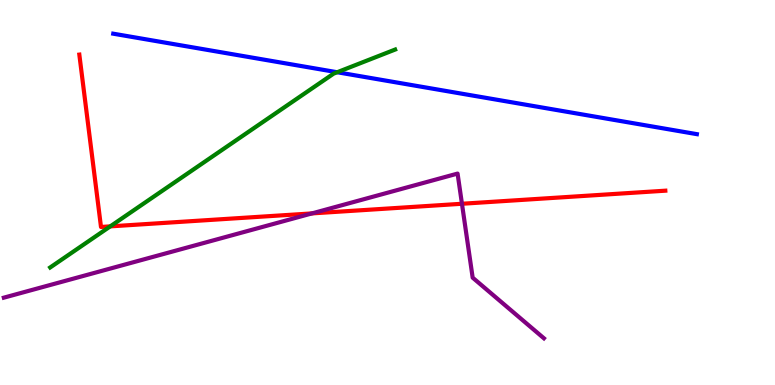[{'lines': ['blue', 'red'], 'intersections': []}, {'lines': ['green', 'red'], 'intersections': [{'x': 1.42, 'y': 4.12}]}, {'lines': ['purple', 'red'], 'intersections': [{'x': 4.03, 'y': 4.46}, {'x': 5.96, 'y': 4.71}]}, {'lines': ['blue', 'green'], 'intersections': [{'x': 4.35, 'y': 8.12}]}, {'lines': ['blue', 'purple'], 'intersections': []}, {'lines': ['green', 'purple'], 'intersections': []}]